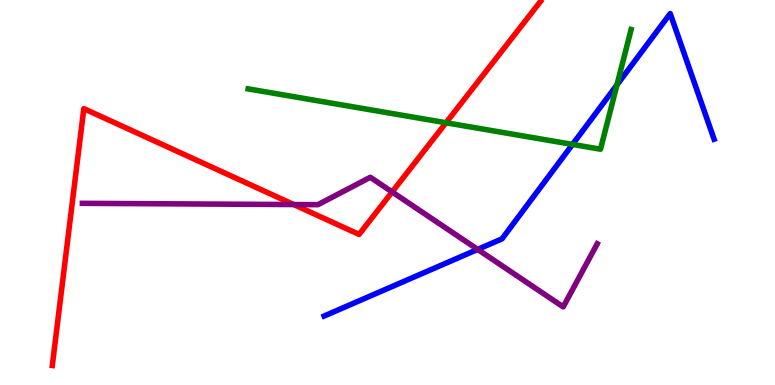[{'lines': ['blue', 'red'], 'intersections': []}, {'lines': ['green', 'red'], 'intersections': [{'x': 5.75, 'y': 6.81}]}, {'lines': ['purple', 'red'], 'intersections': [{'x': 3.79, 'y': 4.69}, {'x': 5.06, 'y': 5.01}]}, {'lines': ['blue', 'green'], 'intersections': [{'x': 7.39, 'y': 6.25}, {'x': 7.96, 'y': 7.79}]}, {'lines': ['blue', 'purple'], 'intersections': [{'x': 6.16, 'y': 3.52}]}, {'lines': ['green', 'purple'], 'intersections': []}]